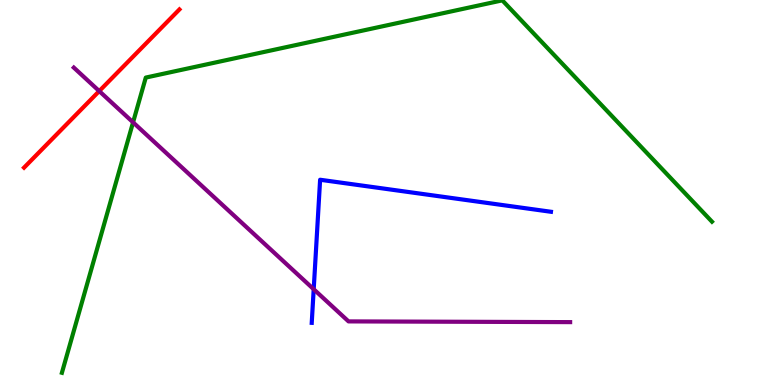[{'lines': ['blue', 'red'], 'intersections': []}, {'lines': ['green', 'red'], 'intersections': []}, {'lines': ['purple', 'red'], 'intersections': [{'x': 1.28, 'y': 7.63}]}, {'lines': ['blue', 'green'], 'intersections': []}, {'lines': ['blue', 'purple'], 'intersections': [{'x': 4.05, 'y': 2.49}]}, {'lines': ['green', 'purple'], 'intersections': [{'x': 1.72, 'y': 6.82}]}]